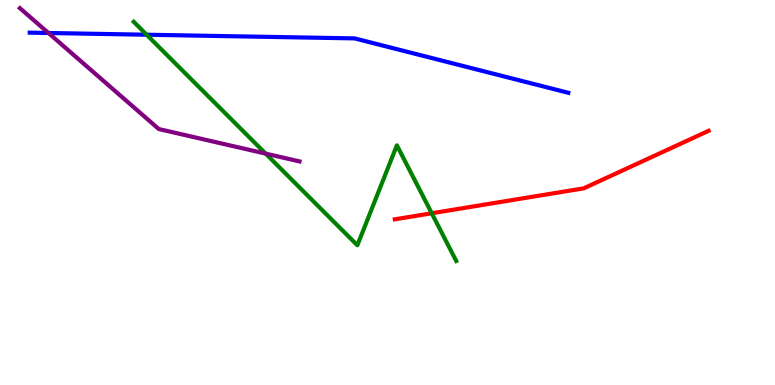[{'lines': ['blue', 'red'], 'intersections': []}, {'lines': ['green', 'red'], 'intersections': [{'x': 5.57, 'y': 4.46}]}, {'lines': ['purple', 'red'], 'intersections': []}, {'lines': ['blue', 'green'], 'intersections': [{'x': 1.89, 'y': 9.1}]}, {'lines': ['blue', 'purple'], 'intersections': [{'x': 0.625, 'y': 9.14}]}, {'lines': ['green', 'purple'], 'intersections': [{'x': 3.43, 'y': 6.01}]}]